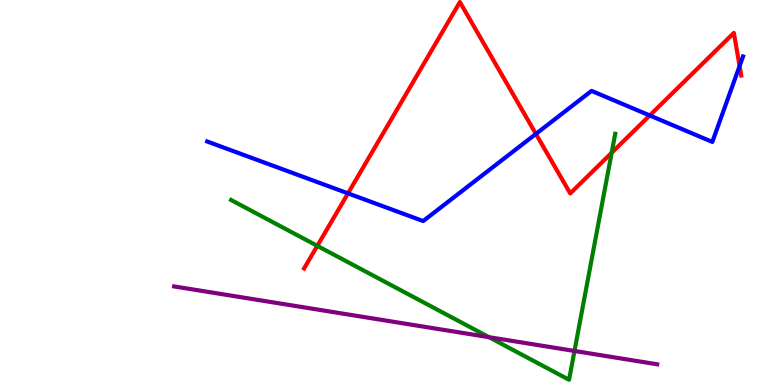[{'lines': ['blue', 'red'], 'intersections': [{'x': 4.49, 'y': 4.98}, {'x': 6.91, 'y': 6.52}, {'x': 8.38, 'y': 7.0}, {'x': 9.54, 'y': 8.29}]}, {'lines': ['green', 'red'], 'intersections': [{'x': 4.09, 'y': 3.61}, {'x': 7.89, 'y': 6.03}]}, {'lines': ['purple', 'red'], 'intersections': []}, {'lines': ['blue', 'green'], 'intersections': []}, {'lines': ['blue', 'purple'], 'intersections': []}, {'lines': ['green', 'purple'], 'intersections': [{'x': 6.31, 'y': 1.24}, {'x': 7.41, 'y': 0.884}]}]